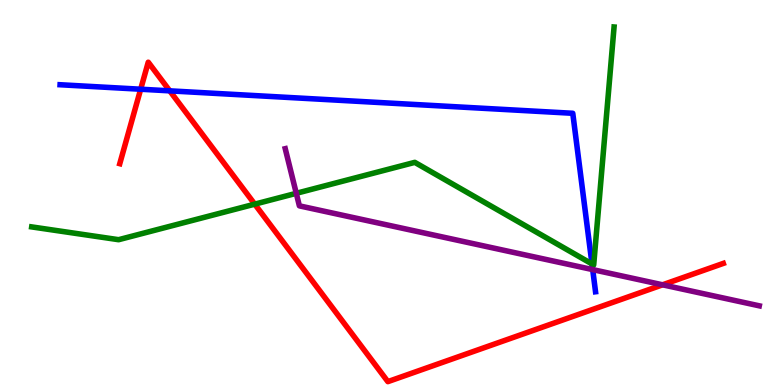[{'lines': ['blue', 'red'], 'intersections': [{'x': 1.82, 'y': 7.68}, {'x': 2.19, 'y': 7.64}]}, {'lines': ['green', 'red'], 'intersections': [{'x': 3.29, 'y': 4.7}]}, {'lines': ['purple', 'red'], 'intersections': [{'x': 8.55, 'y': 2.6}]}, {'lines': ['blue', 'green'], 'intersections': [{'x': 7.64, 'y': 3.14}]}, {'lines': ['blue', 'purple'], 'intersections': [{'x': 7.65, 'y': 3.0}]}, {'lines': ['green', 'purple'], 'intersections': [{'x': 3.82, 'y': 4.98}]}]